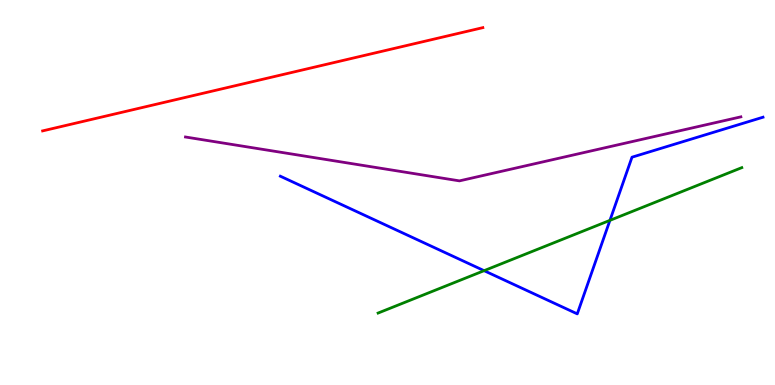[{'lines': ['blue', 'red'], 'intersections': []}, {'lines': ['green', 'red'], 'intersections': []}, {'lines': ['purple', 'red'], 'intersections': []}, {'lines': ['blue', 'green'], 'intersections': [{'x': 6.25, 'y': 2.97}, {'x': 7.87, 'y': 4.28}]}, {'lines': ['blue', 'purple'], 'intersections': []}, {'lines': ['green', 'purple'], 'intersections': []}]